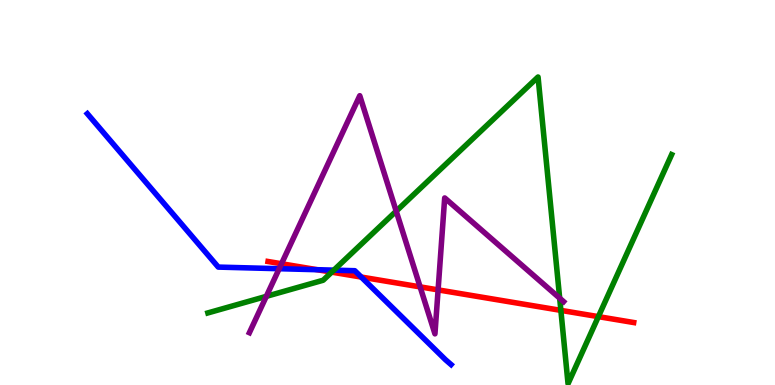[{'lines': ['blue', 'red'], 'intersections': [{'x': 4.09, 'y': 2.99}, {'x': 4.66, 'y': 2.8}]}, {'lines': ['green', 'red'], 'intersections': [{'x': 4.28, 'y': 2.93}, {'x': 7.24, 'y': 1.94}, {'x': 7.72, 'y': 1.78}]}, {'lines': ['purple', 'red'], 'intersections': [{'x': 3.63, 'y': 3.15}, {'x': 5.42, 'y': 2.55}, {'x': 5.65, 'y': 2.47}]}, {'lines': ['blue', 'green'], 'intersections': [{'x': 4.31, 'y': 2.98}]}, {'lines': ['blue', 'purple'], 'intersections': [{'x': 3.6, 'y': 3.02}]}, {'lines': ['green', 'purple'], 'intersections': [{'x': 3.44, 'y': 2.3}, {'x': 5.11, 'y': 4.52}, {'x': 7.22, 'y': 2.25}]}]